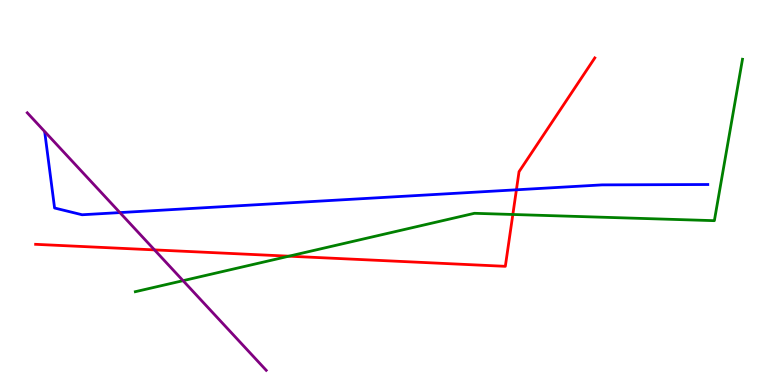[{'lines': ['blue', 'red'], 'intersections': [{'x': 6.66, 'y': 5.07}]}, {'lines': ['green', 'red'], 'intersections': [{'x': 3.73, 'y': 3.35}, {'x': 6.62, 'y': 4.43}]}, {'lines': ['purple', 'red'], 'intersections': [{'x': 1.99, 'y': 3.51}]}, {'lines': ['blue', 'green'], 'intersections': []}, {'lines': ['blue', 'purple'], 'intersections': [{'x': 1.55, 'y': 4.48}]}, {'lines': ['green', 'purple'], 'intersections': [{'x': 2.36, 'y': 2.71}]}]